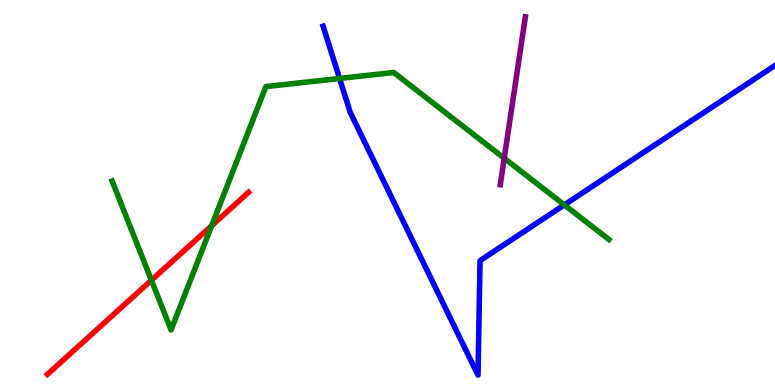[{'lines': ['blue', 'red'], 'intersections': []}, {'lines': ['green', 'red'], 'intersections': [{'x': 1.95, 'y': 2.72}, {'x': 2.73, 'y': 4.14}]}, {'lines': ['purple', 'red'], 'intersections': []}, {'lines': ['blue', 'green'], 'intersections': [{'x': 4.38, 'y': 7.96}, {'x': 7.28, 'y': 4.68}]}, {'lines': ['blue', 'purple'], 'intersections': []}, {'lines': ['green', 'purple'], 'intersections': [{'x': 6.51, 'y': 5.89}]}]